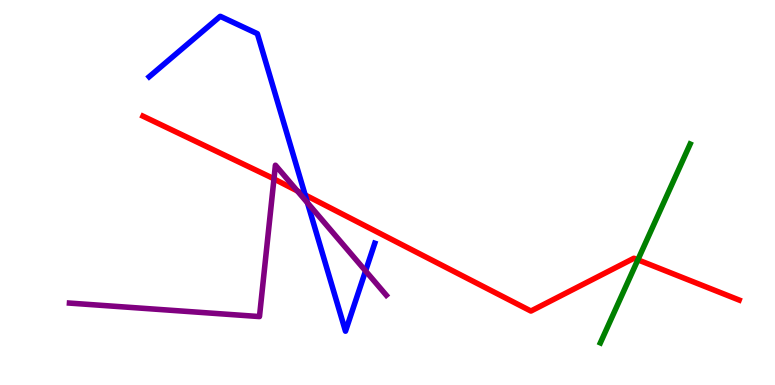[{'lines': ['blue', 'red'], 'intersections': [{'x': 3.94, 'y': 4.94}]}, {'lines': ['green', 'red'], 'intersections': [{'x': 8.23, 'y': 3.25}]}, {'lines': ['purple', 'red'], 'intersections': [{'x': 3.53, 'y': 5.35}, {'x': 3.84, 'y': 5.04}]}, {'lines': ['blue', 'green'], 'intersections': []}, {'lines': ['blue', 'purple'], 'intersections': [{'x': 3.97, 'y': 4.73}, {'x': 4.72, 'y': 2.96}]}, {'lines': ['green', 'purple'], 'intersections': []}]